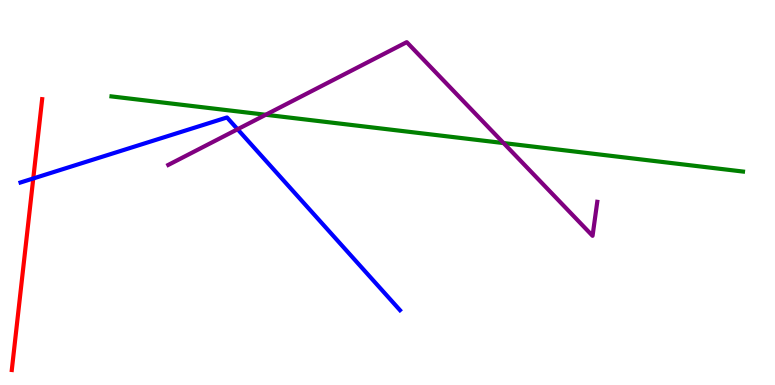[{'lines': ['blue', 'red'], 'intersections': [{'x': 0.429, 'y': 5.36}]}, {'lines': ['green', 'red'], 'intersections': []}, {'lines': ['purple', 'red'], 'intersections': []}, {'lines': ['blue', 'green'], 'intersections': []}, {'lines': ['blue', 'purple'], 'intersections': [{'x': 3.07, 'y': 6.64}]}, {'lines': ['green', 'purple'], 'intersections': [{'x': 3.43, 'y': 7.02}, {'x': 6.5, 'y': 6.28}]}]